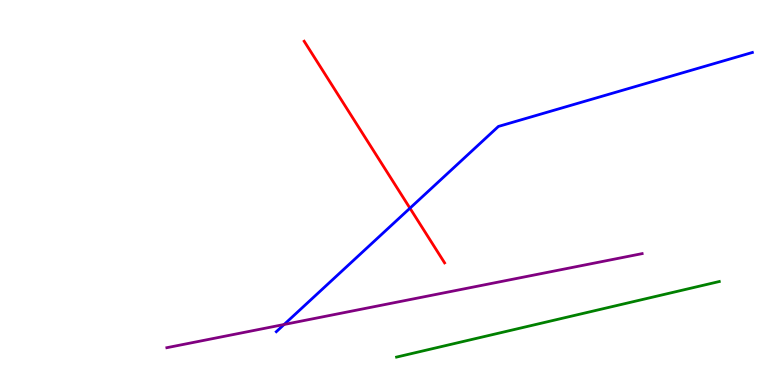[{'lines': ['blue', 'red'], 'intersections': [{'x': 5.29, 'y': 4.59}]}, {'lines': ['green', 'red'], 'intersections': []}, {'lines': ['purple', 'red'], 'intersections': []}, {'lines': ['blue', 'green'], 'intersections': []}, {'lines': ['blue', 'purple'], 'intersections': [{'x': 3.67, 'y': 1.57}]}, {'lines': ['green', 'purple'], 'intersections': []}]